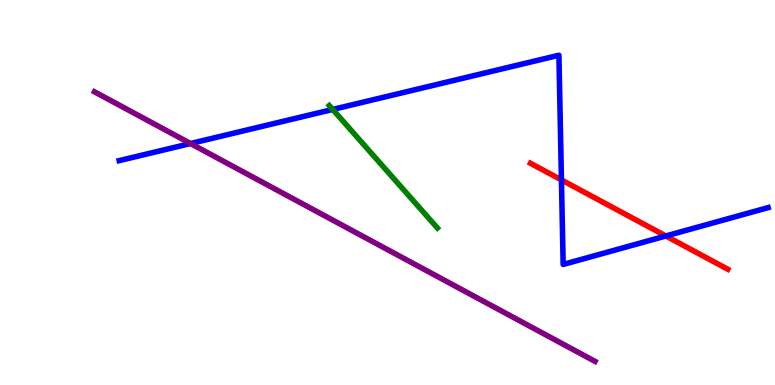[{'lines': ['blue', 'red'], 'intersections': [{'x': 7.24, 'y': 5.33}, {'x': 8.59, 'y': 3.87}]}, {'lines': ['green', 'red'], 'intersections': []}, {'lines': ['purple', 'red'], 'intersections': []}, {'lines': ['blue', 'green'], 'intersections': [{'x': 4.29, 'y': 7.16}]}, {'lines': ['blue', 'purple'], 'intersections': [{'x': 2.46, 'y': 6.27}]}, {'lines': ['green', 'purple'], 'intersections': []}]